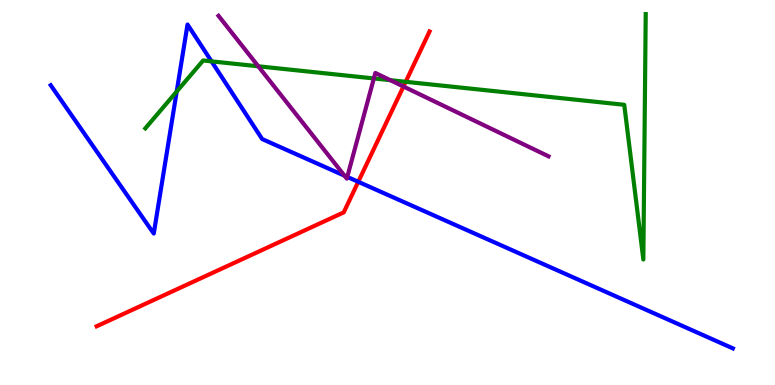[{'lines': ['blue', 'red'], 'intersections': [{'x': 4.62, 'y': 5.28}]}, {'lines': ['green', 'red'], 'intersections': [{'x': 5.23, 'y': 7.88}]}, {'lines': ['purple', 'red'], 'intersections': [{'x': 5.21, 'y': 7.75}]}, {'lines': ['blue', 'green'], 'intersections': [{'x': 2.28, 'y': 7.62}, {'x': 2.73, 'y': 8.41}]}, {'lines': ['blue', 'purple'], 'intersections': [{'x': 4.44, 'y': 5.44}, {'x': 4.48, 'y': 5.41}]}, {'lines': ['green', 'purple'], 'intersections': [{'x': 3.33, 'y': 8.28}, {'x': 4.82, 'y': 7.96}, {'x': 5.04, 'y': 7.92}]}]